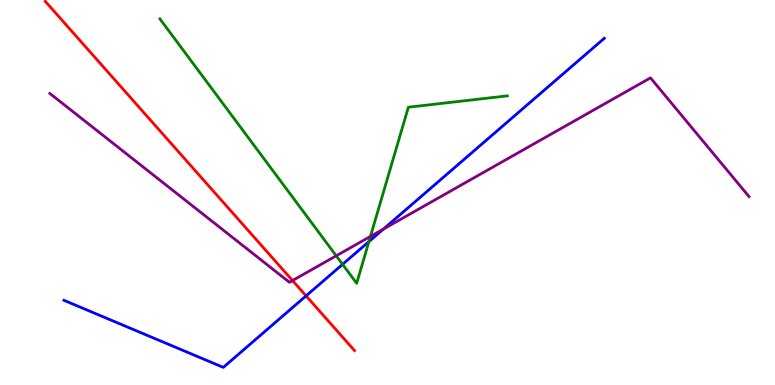[{'lines': ['blue', 'red'], 'intersections': [{'x': 3.95, 'y': 2.31}]}, {'lines': ['green', 'red'], 'intersections': []}, {'lines': ['purple', 'red'], 'intersections': [{'x': 3.77, 'y': 2.71}]}, {'lines': ['blue', 'green'], 'intersections': [{'x': 4.42, 'y': 3.13}, {'x': 4.76, 'y': 3.72}]}, {'lines': ['blue', 'purple'], 'intersections': [{'x': 4.95, 'y': 4.05}]}, {'lines': ['green', 'purple'], 'intersections': [{'x': 4.34, 'y': 3.36}, {'x': 4.78, 'y': 3.86}]}]